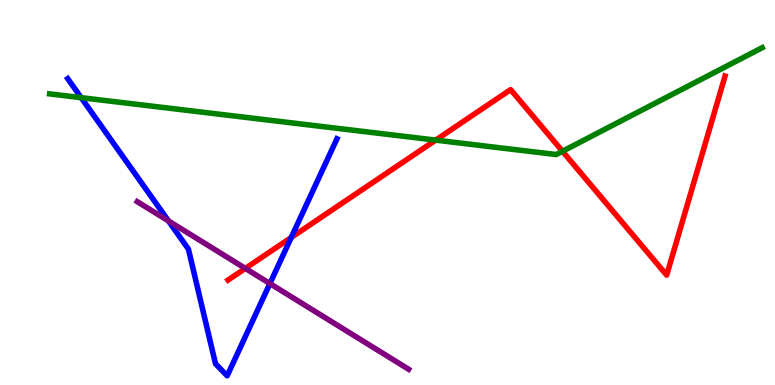[{'lines': ['blue', 'red'], 'intersections': [{'x': 3.76, 'y': 3.83}]}, {'lines': ['green', 'red'], 'intersections': [{'x': 5.62, 'y': 6.36}, {'x': 7.26, 'y': 6.07}]}, {'lines': ['purple', 'red'], 'intersections': [{'x': 3.17, 'y': 3.03}]}, {'lines': ['blue', 'green'], 'intersections': [{'x': 1.05, 'y': 7.46}]}, {'lines': ['blue', 'purple'], 'intersections': [{'x': 2.17, 'y': 4.26}, {'x': 3.48, 'y': 2.63}]}, {'lines': ['green', 'purple'], 'intersections': []}]